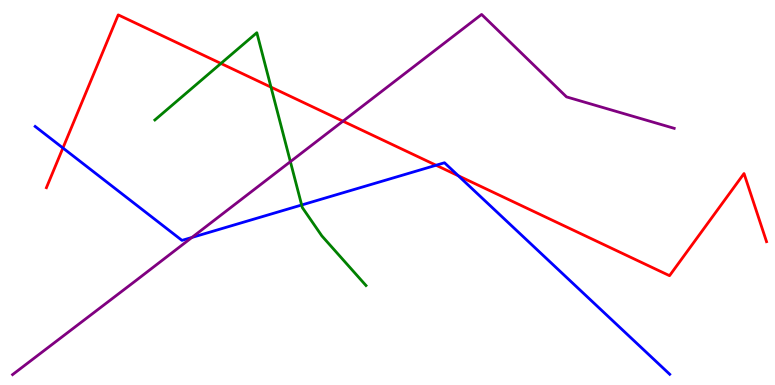[{'lines': ['blue', 'red'], 'intersections': [{'x': 0.812, 'y': 6.16}, {'x': 5.63, 'y': 5.71}, {'x': 5.91, 'y': 5.43}]}, {'lines': ['green', 'red'], 'intersections': [{'x': 2.85, 'y': 8.35}, {'x': 3.5, 'y': 7.74}]}, {'lines': ['purple', 'red'], 'intersections': [{'x': 4.43, 'y': 6.85}]}, {'lines': ['blue', 'green'], 'intersections': [{'x': 3.89, 'y': 4.68}]}, {'lines': ['blue', 'purple'], 'intersections': [{'x': 2.48, 'y': 3.83}]}, {'lines': ['green', 'purple'], 'intersections': [{'x': 3.75, 'y': 5.8}]}]